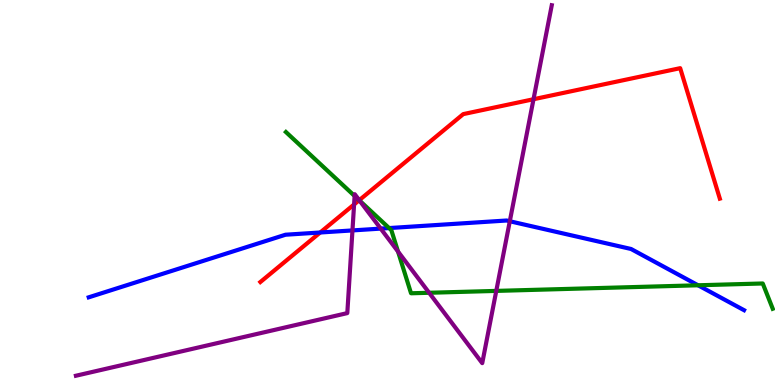[{'lines': ['blue', 'red'], 'intersections': [{'x': 4.13, 'y': 3.96}]}, {'lines': ['green', 'red'], 'intersections': [{'x': 4.63, 'y': 4.8}]}, {'lines': ['purple', 'red'], 'intersections': [{'x': 4.57, 'y': 4.69}, {'x': 4.64, 'y': 4.8}, {'x': 6.88, 'y': 7.42}]}, {'lines': ['blue', 'green'], 'intersections': [{'x': 5.02, 'y': 4.08}, {'x': 9.01, 'y': 2.59}]}, {'lines': ['blue', 'purple'], 'intersections': [{'x': 4.55, 'y': 4.02}, {'x': 4.91, 'y': 4.06}, {'x': 6.58, 'y': 4.25}]}, {'lines': ['green', 'purple'], 'intersections': [{'x': 4.58, 'y': 4.91}, {'x': 4.64, 'y': 4.79}, {'x': 5.14, 'y': 3.47}, {'x': 5.54, 'y': 2.4}, {'x': 6.4, 'y': 2.44}]}]